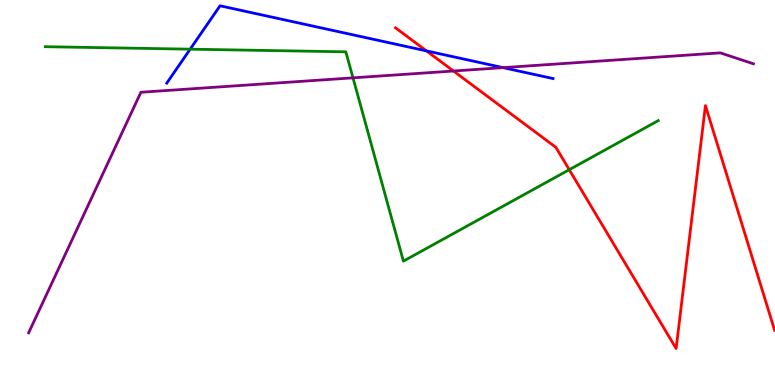[{'lines': ['blue', 'red'], 'intersections': [{'x': 5.5, 'y': 8.68}]}, {'lines': ['green', 'red'], 'intersections': [{'x': 7.35, 'y': 5.59}]}, {'lines': ['purple', 'red'], 'intersections': [{'x': 5.85, 'y': 8.16}]}, {'lines': ['blue', 'green'], 'intersections': [{'x': 2.45, 'y': 8.72}]}, {'lines': ['blue', 'purple'], 'intersections': [{'x': 6.49, 'y': 8.24}]}, {'lines': ['green', 'purple'], 'intersections': [{'x': 4.55, 'y': 7.98}]}]